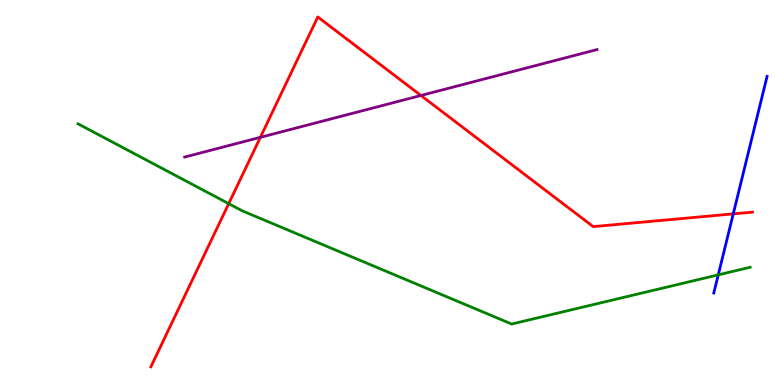[{'lines': ['blue', 'red'], 'intersections': [{'x': 9.46, 'y': 4.45}]}, {'lines': ['green', 'red'], 'intersections': [{'x': 2.95, 'y': 4.71}]}, {'lines': ['purple', 'red'], 'intersections': [{'x': 3.36, 'y': 6.43}, {'x': 5.43, 'y': 7.52}]}, {'lines': ['blue', 'green'], 'intersections': [{'x': 9.27, 'y': 2.86}]}, {'lines': ['blue', 'purple'], 'intersections': []}, {'lines': ['green', 'purple'], 'intersections': []}]